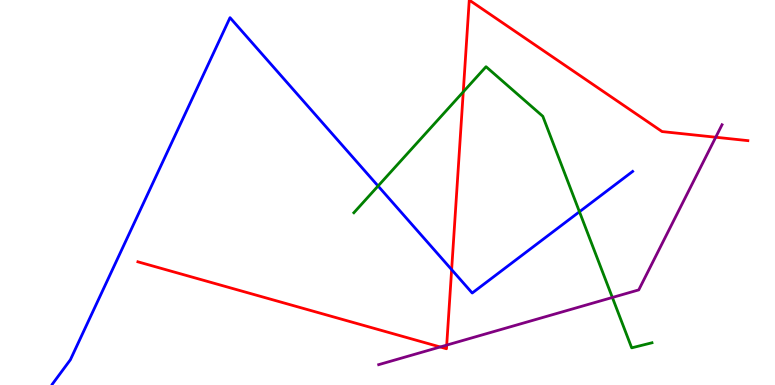[{'lines': ['blue', 'red'], 'intersections': [{'x': 5.83, 'y': 3.0}]}, {'lines': ['green', 'red'], 'intersections': [{'x': 5.98, 'y': 7.61}]}, {'lines': ['purple', 'red'], 'intersections': [{'x': 5.68, 'y': 0.988}, {'x': 5.76, 'y': 1.04}, {'x': 9.24, 'y': 6.44}]}, {'lines': ['blue', 'green'], 'intersections': [{'x': 4.88, 'y': 5.17}, {'x': 7.48, 'y': 4.5}]}, {'lines': ['blue', 'purple'], 'intersections': []}, {'lines': ['green', 'purple'], 'intersections': [{'x': 7.9, 'y': 2.27}]}]